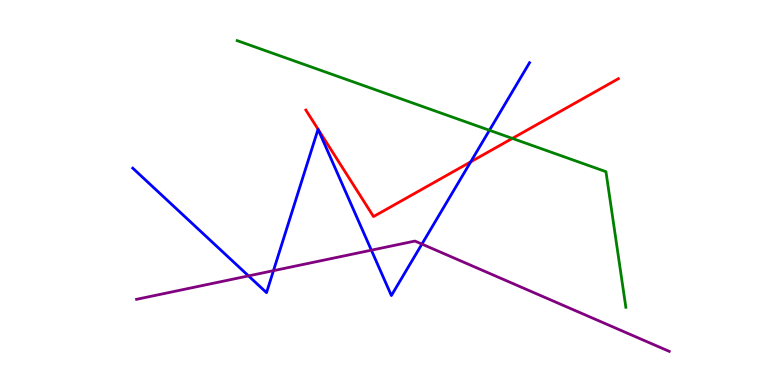[{'lines': ['blue', 'red'], 'intersections': [{'x': 6.07, 'y': 5.8}]}, {'lines': ['green', 'red'], 'intersections': [{'x': 6.61, 'y': 6.41}]}, {'lines': ['purple', 'red'], 'intersections': []}, {'lines': ['blue', 'green'], 'intersections': [{'x': 6.32, 'y': 6.62}]}, {'lines': ['blue', 'purple'], 'intersections': [{'x': 3.21, 'y': 2.83}, {'x': 3.53, 'y': 2.97}, {'x': 4.79, 'y': 3.5}, {'x': 5.44, 'y': 3.66}]}, {'lines': ['green', 'purple'], 'intersections': []}]